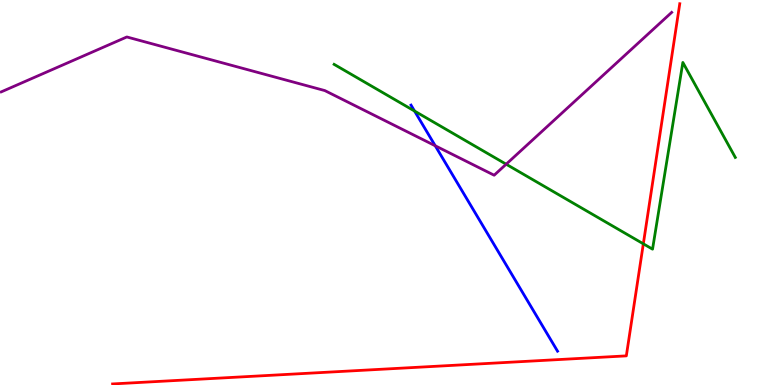[{'lines': ['blue', 'red'], 'intersections': []}, {'lines': ['green', 'red'], 'intersections': [{'x': 8.3, 'y': 3.67}]}, {'lines': ['purple', 'red'], 'intersections': []}, {'lines': ['blue', 'green'], 'intersections': [{'x': 5.35, 'y': 7.12}]}, {'lines': ['blue', 'purple'], 'intersections': [{'x': 5.62, 'y': 6.21}]}, {'lines': ['green', 'purple'], 'intersections': [{'x': 6.53, 'y': 5.73}]}]